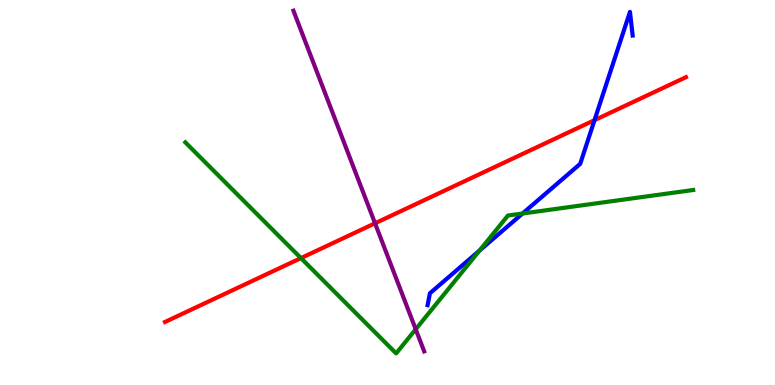[{'lines': ['blue', 'red'], 'intersections': [{'x': 7.67, 'y': 6.88}]}, {'lines': ['green', 'red'], 'intersections': [{'x': 3.88, 'y': 3.3}]}, {'lines': ['purple', 'red'], 'intersections': [{'x': 4.84, 'y': 4.2}]}, {'lines': ['blue', 'green'], 'intersections': [{'x': 6.19, 'y': 3.49}, {'x': 6.74, 'y': 4.45}]}, {'lines': ['blue', 'purple'], 'intersections': []}, {'lines': ['green', 'purple'], 'intersections': [{'x': 5.36, 'y': 1.45}]}]